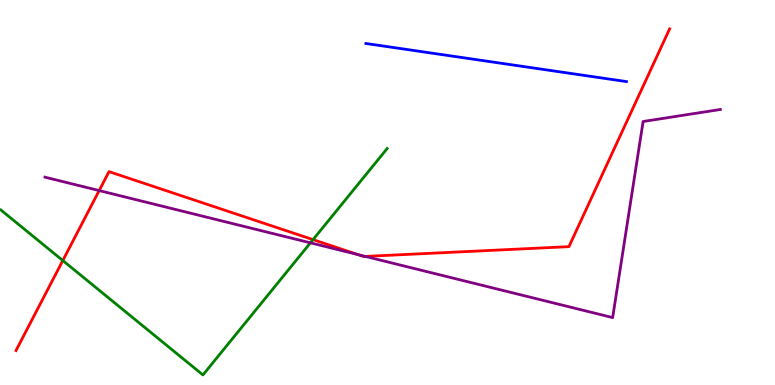[{'lines': ['blue', 'red'], 'intersections': []}, {'lines': ['green', 'red'], 'intersections': [{'x': 0.81, 'y': 3.23}, {'x': 4.04, 'y': 3.78}]}, {'lines': ['purple', 'red'], 'intersections': [{'x': 1.28, 'y': 5.05}, {'x': 4.62, 'y': 3.39}, {'x': 4.71, 'y': 3.34}]}, {'lines': ['blue', 'green'], 'intersections': []}, {'lines': ['blue', 'purple'], 'intersections': []}, {'lines': ['green', 'purple'], 'intersections': [{'x': 4.01, 'y': 3.69}]}]